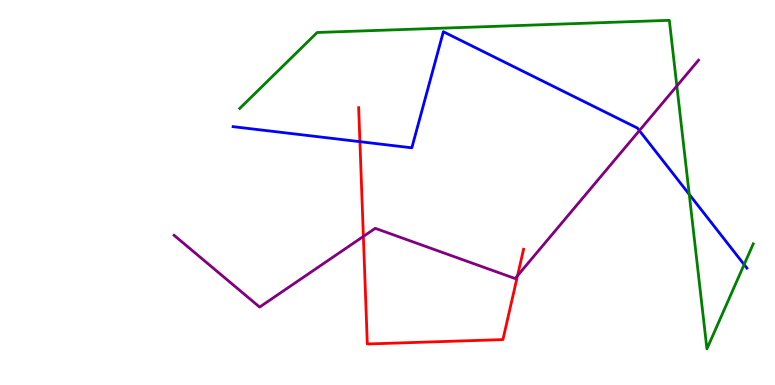[{'lines': ['blue', 'red'], 'intersections': [{'x': 4.64, 'y': 6.32}]}, {'lines': ['green', 'red'], 'intersections': []}, {'lines': ['purple', 'red'], 'intersections': [{'x': 4.69, 'y': 3.86}, {'x': 6.68, 'y': 2.84}]}, {'lines': ['blue', 'green'], 'intersections': [{'x': 8.89, 'y': 4.95}, {'x': 9.6, 'y': 3.13}]}, {'lines': ['blue', 'purple'], 'intersections': [{'x': 8.25, 'y': 6.61}]}, {'lines': ['green', 'purple'], 'intersections': [{'x': 8.73, 'y': 7.77}]}]